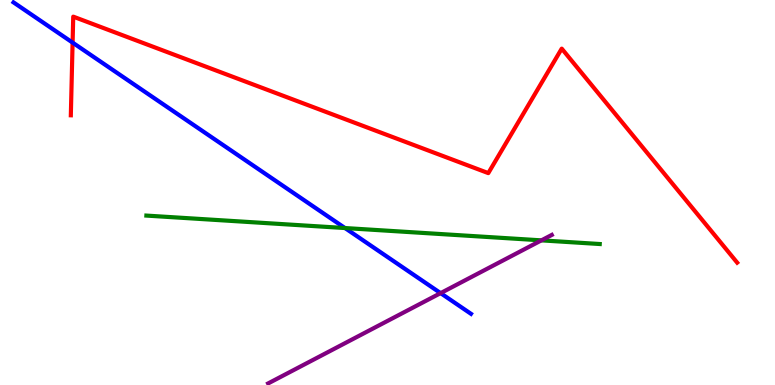[{'lines': ['blue', 'red'], 'intersections': [{'x': 0.937, 'y': 8.89}]}, {'lines': ['green', 'red'], 'intersections': []}, {'lines': ['purple', 'red'], 'intersections': []}, {'lines': ['blue', 'green'], 'intersections': [{'x': 4.45, 'y': 4.08}]}, {'lines': ['blue', 'purple'], 'intersections': [{'x': 5.69, 'y': 2.39}]}, {'lines': ['green', 'purple'], 'intersections': [{'x': 6.99, 'y': 3.76}]}]